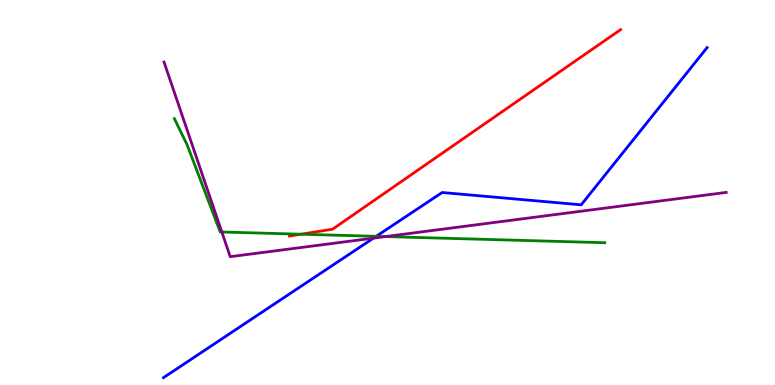[{'lines': ['blue', 'red'], 'intersections': []}, {'lines': ['green', 'red'], 'intersections': [{'x': 3.88, 'y': 3.92}]}, {'lines': ['purple', 'red'], 'intersections': []}, {'lines': ['blue', 'green'], 'intersections': [{'x': 4.85, 'y': 3.86}]}, {'lines': ['blue', 'purple'], 'intersections': [{'x': 4.82, 'y': 3.82}]}, {'lines': ['green', 'purple'], 'intersections': [{'x': 2.86, 'y': 3.97}, {'x': 4.97, 'y': 3.86}]}]